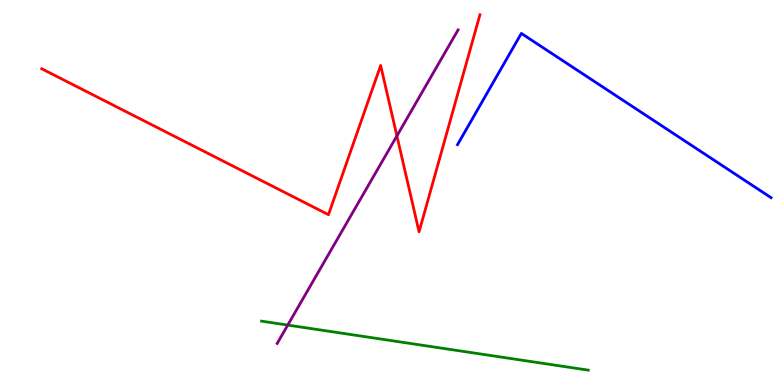[{'lines': ['blue', 'red'], 'intersections': []}, {'lines': ['green', 'red'], 'intersections': []}, {'lines': ['purple', 'red'], 'intersections': [{'x': 5.12, 'y': 6.47}]}, {'lines': ['blue', 'green'], 'intersections': []}, {'lines': ['blue', 'purple'], 'intersections': []}, {'lines': ['green', 'purple'], 'intersections': [{'x': 3.71, 'y': 1.56}]}]